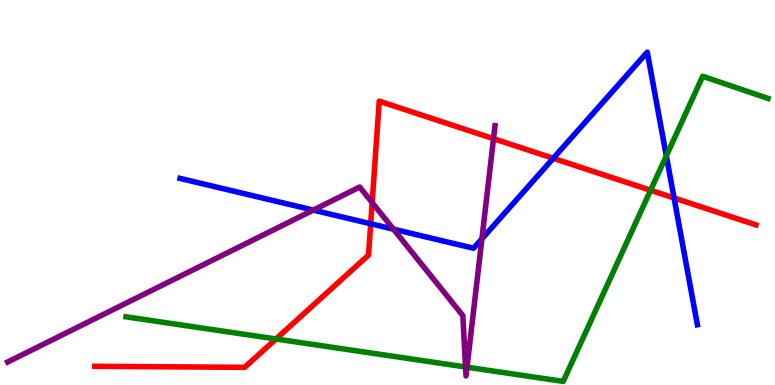[{'lines': ['blue', 'red'], 'intersections': [{'x': 4.78, 'y': 4.19}, {'x': 7.14, 'y': 5.89}, {'x': 8.7, 'y': 4.86}]}, {'lines': ['green', 'red'], 'intersections': [{'x': 3.56, 'y': 1.2}, {'x': 8.39, 'y': 5.06}]}, {'lines': ['purple', 'red'], 'intersections': [{'x': 4.8, 'y': 4.74}, {'x': 6.37, 'y': 6.4}]}, {'lines': ['blue', 'green'], 'intersections': [{'x': 8.6, 'y': 5.95}]}, {'lines': ['blue', 'purple'], 'intersections': [{'x': 4.04, 'y': 4.54}, {'x': 5.08, 'y': 4.05}, {'x': 6.22, 'y': 3.8}]}, {'lines': ['green', 'purple'], 'intersections': [{'x': 6.01, 'y': 0.468}, {'x': 6.03, 'y': 0.462}]}]